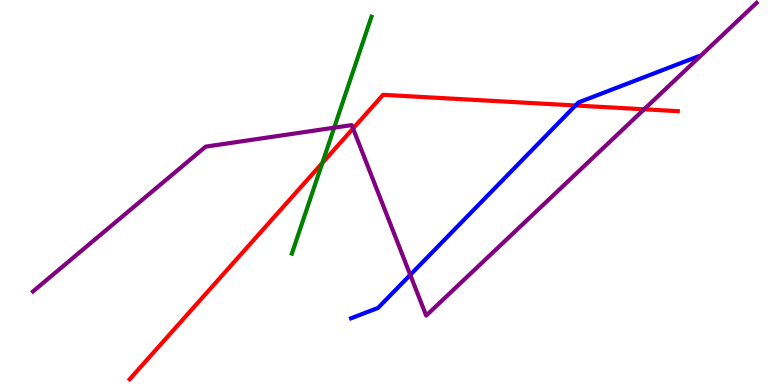[{'lines': ['blue', 'red'], 'intersections': [{'x': 7.43, 'y': 7.26}]}, {'lines': ['green', 'red'], 'intersections': [{'x': 4.16, 'y': 5.77}]}, {'lines': ['purple', 'red'], 'intersections': [{'x': 4.56, 'y': 6.66}, {'x': 8.31, 'y': 7.16}]}, {'lines': ['blue', 'green'], 'intersections': []}, {'lines': ['blue', 'purple'], 'intersections': [{'x': 5.29, 'y': 2.86}]}, {'lines': ['green', 'purple'], 'intersections': [{'x': 4.31, 'y': 6.68}]}]